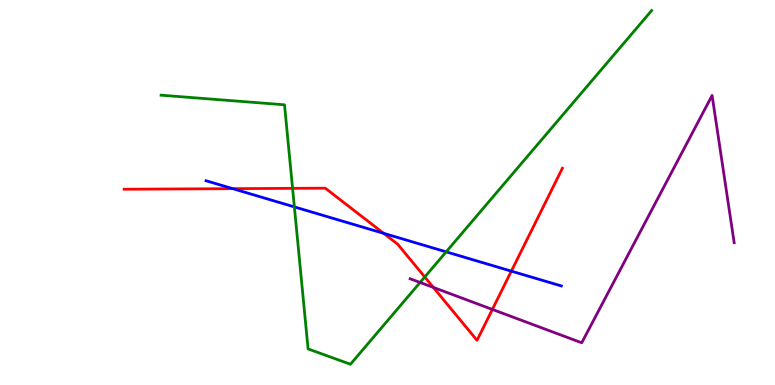[{'lines': ['blue', 'red'], 'intersections': [{'x': 3.0, 'y': 5.1}, {'x': 4.95, 'y': 3.94}, {'x': 6.6, 'y': 2.96}]}, {'lines': ['green', 'red'], 'intersections': [{'x': 3.78, 'y': 5.11}, {'x': 5.48, 'y': 2.81}]}, {'lines': ['purple', 'red'], 'intersections': [{'x': 5.59, 'y': 2.53}, {'x': 6.35, 'y': 1.96}]}, {'lines': ['blue', 'green'], 'intersections': [{'x': 3.8, 'y': 4.63}, {'x': 5.76, 'y': 3.46}]}, {'lines': ['blue', 'purple'], 'intersections': []}, {'lines': ['green', 'purple'], 'intersections': [{'x': 5.42, 'y': 2.66}]}]